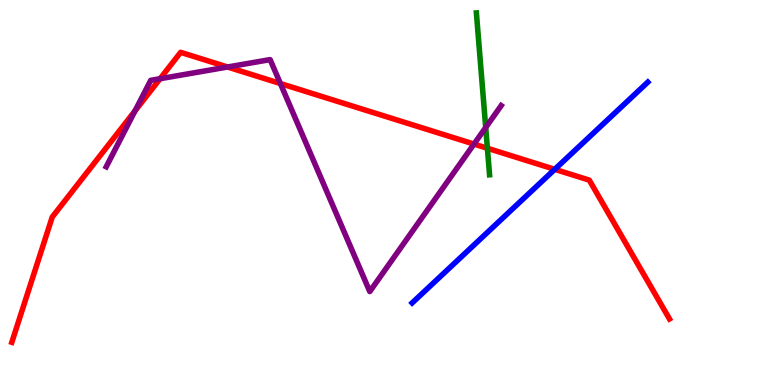[{'lines': ['blue', 'red'], 'intersections': [{'x': 7.16, 'y': 5.6}]}, {'lines': ['green', 'red'], 'intersections': [{'x': 6.29, 'y': 6.15}]}, {'lines': ['purple', 'red'], 'intersections': [{'x': 1.74, 'y': 7.12}, {'x': 2.07, 'y': 7.96}, {'x': 2.94, 'y': 8.26}, {'x': 3.62, 'y': 7.83}, {'x': 6.12, 'y': 6.26}]}, {'lines': ['blue', 'green'], 'intersections': []}, {'lines': ['blue', 'purple'], 'intersections': []}, {'lines': ['green', 'purple'], 'intersections': [{'x': 6.27, 'y': 6.69}]}]